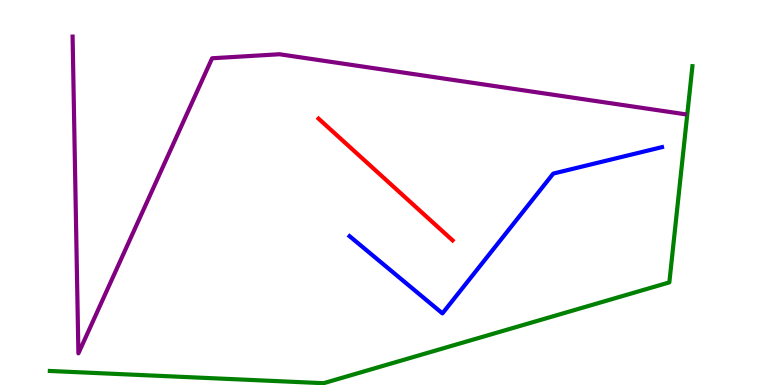[{'lines': ['blue', 'red'], 'intersections': []}, {'lines': ['green', 'red'], 'intersections': []}, {'lines': ['purple', 'red'], 'intersections': []}, {'lines': ['blue', 'green'], 'intersections': []}, {'lines': ['blue', 'purple'], 'intersections': []}, {'lines': ['green', 'purple'], 'intersections': []}]